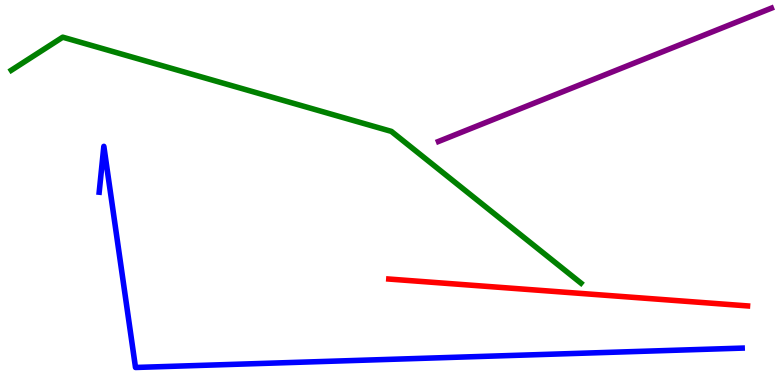[{'lines': ['blue', 'red'], 'intersections': []}, {'lines': ['green', 'red'], 'intersections': []}, {'lines': ['purple', 'red'], 'intersections': []}, {'lines': ['blue', 'green'], 'intersections': []}, {'lines': ['blue', 'purple'], 'intersections': []}, {'lines': ['green', 'purple'], 'intersections': []}]